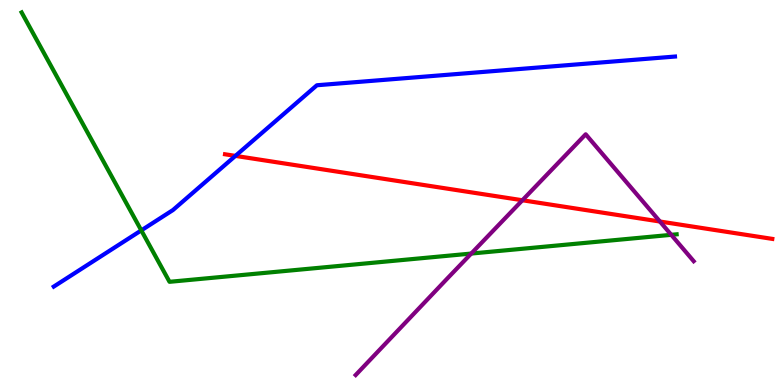[{'lines': ['blue', 'red'], 'intersections': [{'x': 3.04, 'y': 5.95}]}, {'lines': ['green', 'red'], 'intersections': []}, {'lines': ['purple', 'red'], 'intersections': [{'x': 6.74, 'y': 4.8}, {'x': 8.52, 'y': 4.25}]}, {'lines': ['blue', 'green'], 'intersections': [{'x': 1.82, 'y': 4.02}]}, {'lines': ['blue', 'purple'], 'intersections': []}, {'lines': ['green', 'purple'], 'intersections': [{'x': 6.08, 'y': 3.41}, {'x': 8.66, 'y': 3.9}]}]